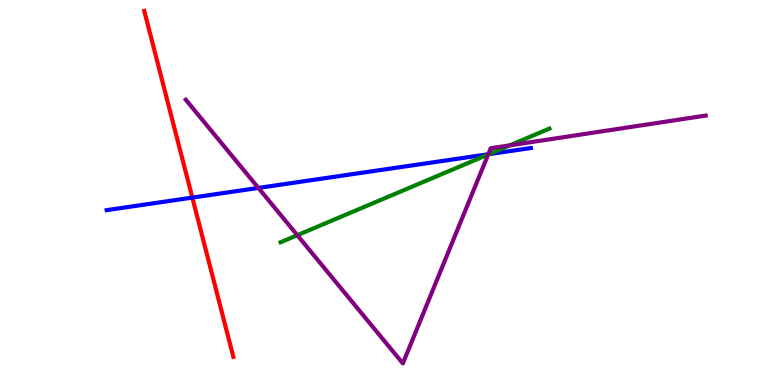[{'lines': ['blue', 'red'], 'intersections': [{'x': 2.48, 'y': 4.87}]}, {'lines': ['green', 'red'], 'intersections': []}, {'lines': ['purple', 'red'], 'intersections': []}, {'lines': ['blue', 'green'], 'intersections': [{'x': 6.31, 'y': 6.0}]}, {'lines': ['blue', 'purple'], 'intersections': [{'x': 3.33, 'y': 5.12}, {'x': 6.3, 'y': 5.99}]}, {'lines': ['green', 'purple'], 'intersections': [{'x': 3.84, 'y': 3.89}, {'x': 6.3, 'y': 5.99}, {'x': 6.58, 'y': 6.22}]}]